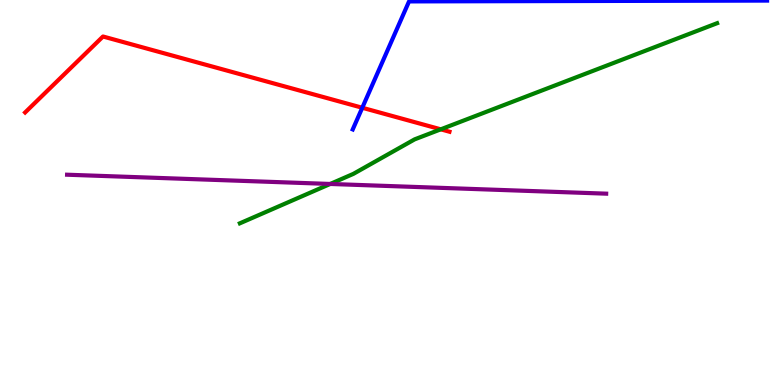[{'lines': ['blue', 'red'], 'intersections': [{'x': 4.67, 'y': 7.2}]}, {'lines': ['green', 'red'], 'intersections': [{'x': 5.69, 'y': 6.64}]}, {'lines': ['purple', 'red'], 'intersections': []}, {'lines': ['blue', 'green'], 'intersections': []}, {'lines': ['blue', 'purple'], 'intersections': []}, {'lines': ['green', 'purple'], 'intersections': [{'x': 4.26, 'y': 5.22}]}]